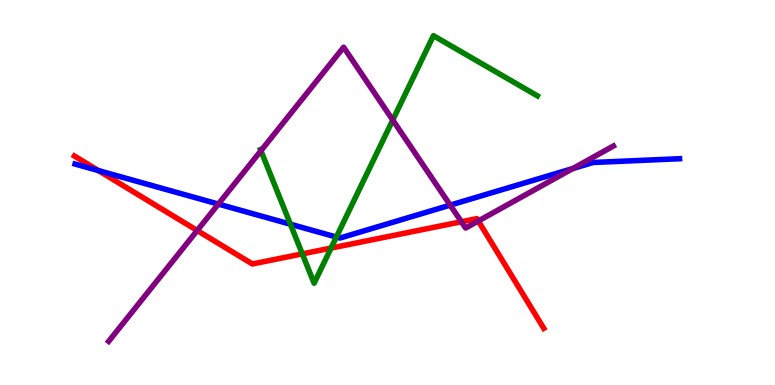[{'lines': ['blue', 'red'], 'intersections': [{'x': 1.27, 'y': 5.57}]}, {'lines': ['green', 'red'], 'intersections': [{'x': 3.9, 'y': 3.41}, {'x': 4.27, 'y': 3.56}]}, {'lines': ['purple', 'red'], 'intersections': [{'x': 2.54, 'y': 4.01}, {'x': 5.95, 'y': 4.24}, {'x': 6.17, 'y': 4.26}]}, {'lines': ['blue', 'green'], 'intersections': [{'x': 3.75, 'y': 4.18}, {'x': 4.34, 'y': 3.84}]}, {'lines': ['blue', 'purple'], 'intersections': [{'x': 2.82, 'y': 4.7}, {'x': 5.81, 'y': 4.67}, {'x': 7.39, 'y': 5.62}]}, {'lines': ['green', 'purple'], 'intersections': [{'x': 3.37, 'y': 6.08}, {'x': 5.07, 'y': 6.88}]}]